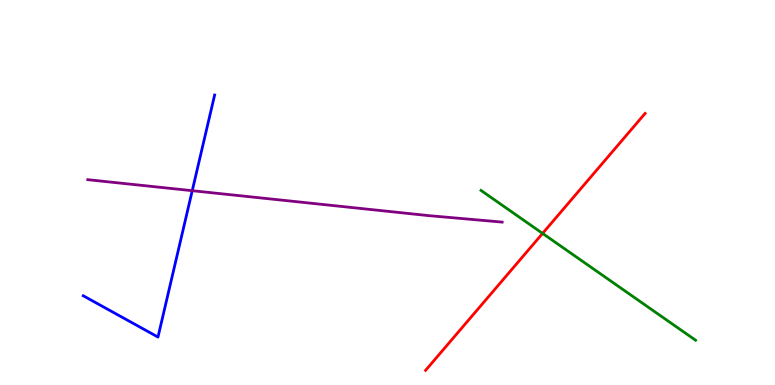[{'lines': ['blue', 'red'], 'intersections': []}, {'lines': ['green', 'red'], 'intersections': [{'x': 7.0, 'y': 3.94}]}, {'lines': ['purple', 'red'], 'intersections': []}, {'lines': ['blue', 'green'], 'intersections': []}, {'lines': ['blue', 'purple'], 'intersections': [{'x': 2.48, 'y': 5.05}]}, {'lines': ['green', 'purple'], 'intersections': []}]